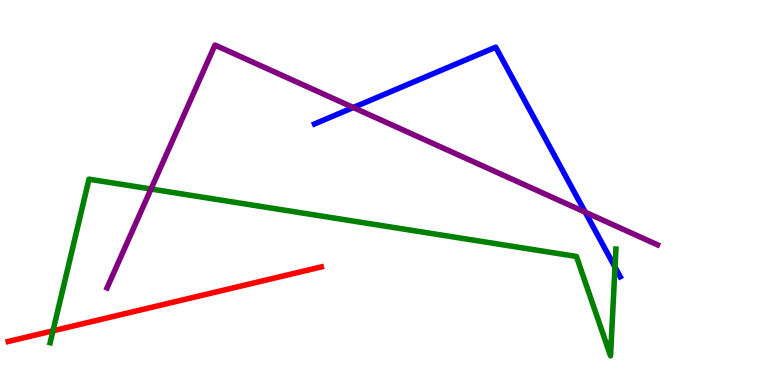[{'lines': ['blue', 'red'], 'intersections': []}, {'lines': ['green', 'red'], 'intersections': [{'x': 0.684, 'y': 1.41}]}, {'lines': ['purple', 'red'], 'intersections': []}, {'lines': ['blue', 'green'], 'intersections': [{'x': 7.94, 'y': 3.06}]}, {'lines': ['blue', 'purple'], 'intersections': [{'x': 4.56, 'y': 7.21}, {'x': 7.55, 'y': 4.49}]}, {'lines': ['green', 'purple'], 'intersections': [{'x': 1.95, 'y': 5.09}]}]